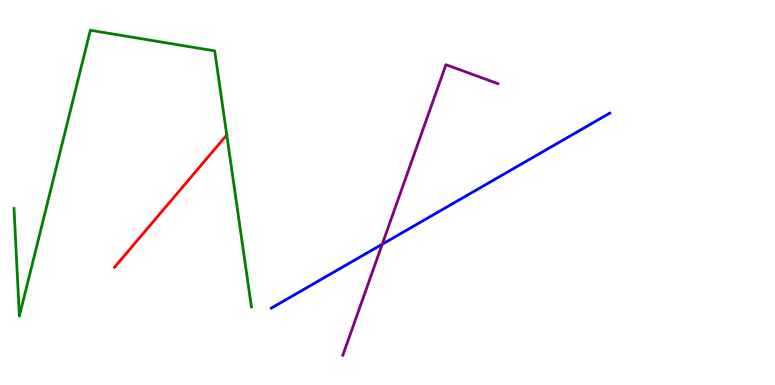[{'lines': ['blue', 'red'], 'intersections': []}, {'lines': ['green', 'red'], 'intersections': []}, {'lines': ['purple', 'red'], 'intersections': []}, {'lines': ['blue', 'green'], 'intersections': []}, {'lines': ['blue', 'purple'], 'intersections': [{'x': 4.93, 'y': 3.66}]}, {'lines': ['green', 'purple'], 'intersections': []}]